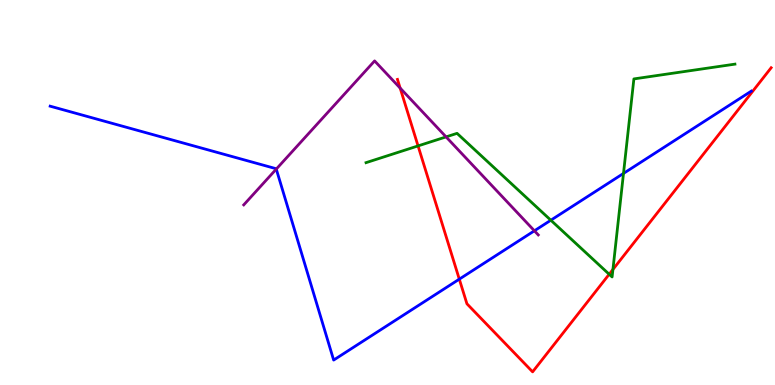[{'lines': ['blue', 'red'], 'intersections': [{'x': 5.93, 'y': 2.75}]}, {'lines': ['green', 'red'], 'intersections': [{'x': 5.39, 'y': 6.21}, {'x': 7.86, 'y': 2.88}, {'x': 7.91, 'y': 3.0}]}, {'lines': ['purple', 'red'], 'intersections': [{'x': 5.16, 'y': 7.71}]}, {'lines': ['blue', 'green'], 'intersections': [{'x': 7.11, 'y': 4.28}, {'x': 8.05, 'y': 5.5}]}, {'lines': ['blue', 'purple'], 'intersections': [{'x': 3.56, 'y': 5.61}, {'x': 6.9, 'y': 4.01}]}, {'lines': ['green', 'purple'], 'intersections': [{'x': 5.76, 'y': 6.44}]}]